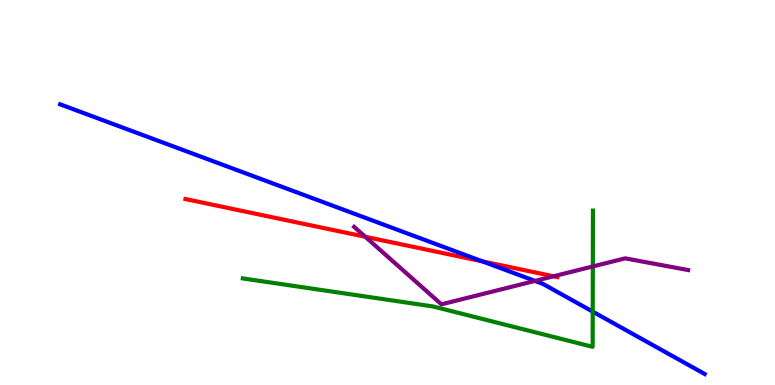[{'lines': ['blue', 'red'], 'intersections': [{'x': 6.22, 'y': 3.21}]}, {'lines': ['green', 'red'], 'intersections': []}, {'lines': ['purple', 'red'], 'intersections': [{'x': 4.71, 'y': 3.85}, {'x': 7.14, 'y': 2.82}]}, {'lines': ['blue', 'green'], 'intersections': [{'x': 7.65, 'y': 1.91}]}, {'lines': ['blue', 'purple'], 'intersections': [{'x': 6.9, 'y': 2.7}]}, {'lines': ['green', 'purple'], 'intersections': [{'x': 7.65, 'y': 3.08}]}]